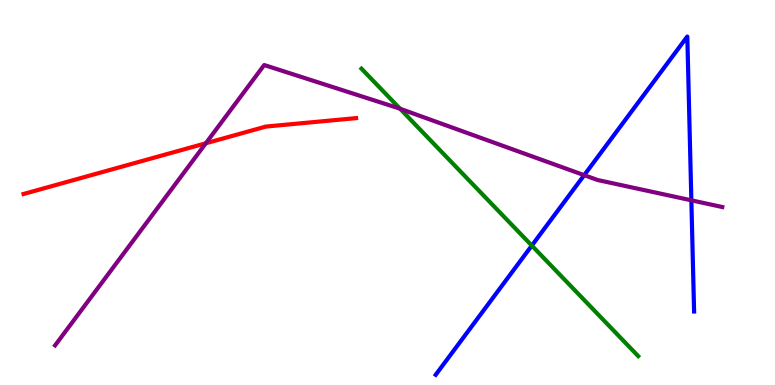[{'lines': ['blue', 'red'], 'intersections': []}, {'lines': ['green', 'red'], 'intersections': []}, {'lines': ['purple', 'red'], 'intersections': [{'x': 2.66, 'y': 6.28}]}, {'lines': ['blue', 'green'], 'intersections': [{'x': 6.86, 'y': 3.62}]}, {'lines': ['blue', 'purple'], 'intersections': [{'x': 7.54, 'y': 5.45}, {'x': 8.92, 'y': 4.8}]}, {'lines': ['green', 'purple'], 'intersections': [{'x': 5.16, 'y': 7.18}]}]